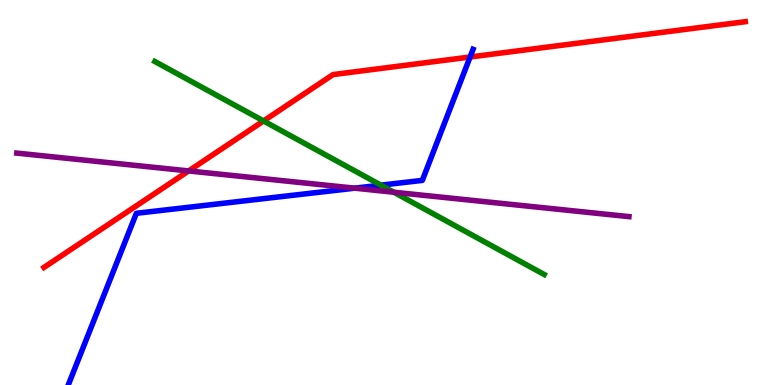[{'lines': ['blue', 'red'], 'intersections': [{'x': 6.07, 'y': 8.52}]}, {'lines': ['green', 'red'], 'intersections': [{'x': 3.4, 'y': 6.86}]}, {'lines': ['purple', 'red'], 'intersections': [{'x': 2.43, 'y': 5.56}]}, {'lines': ['blue', 'green'], 'intersections': [{'x': 4.91, 'y': 5.19}]}, {'lines': ['blue', 'purple'], 'intersections': [{'x': 4.58, 'y': 5.11}]}, {'lines': ['green', 'purple'], 'intersections': [{'x': 5.08, 'y': 5.01}]}]